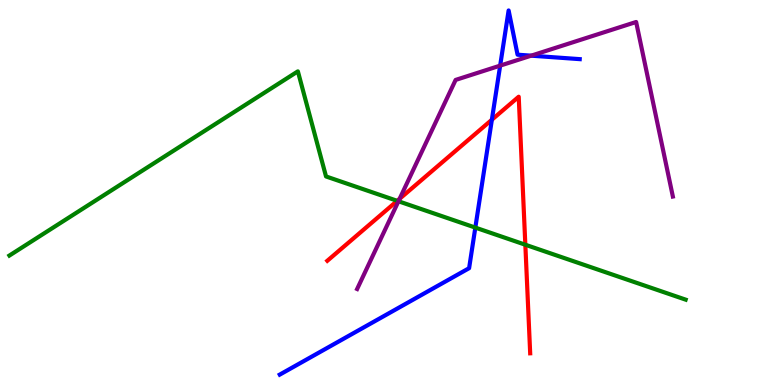[{'lines': ['blue', 'red'], 'intersections': [{'x': 6.35, 'y': 6.89}]}, {'lines': ['green', 'red'], 'intersections': [{'x': 5.13, 'y': 4.78}, {'x': 6.78, 'y': 3.64}]}, {'lines': ['purple', 'red'], 'intersections': [{'x': 5.16, 'y': 4.84}]}, {'lines': ['blue', 'green'], 'intersections': [{'x': 6.13, 'y': 4.09}]}, {'lines': ['blue', 'purple'], 'intersections': [{'x': 6.45, 'y': 8.3}, {'x': 6.85, 'y': 8.55}]}, {'lines': ['green', 'purple'], 'intersections': [{'x': 5.14, 'y': 4.77}]}]